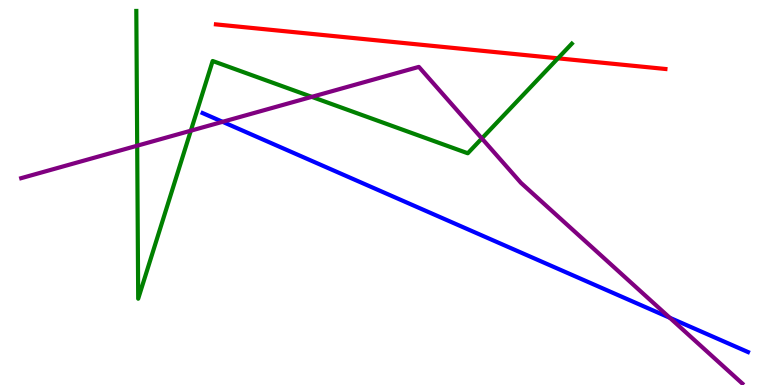[{'lines': ['blue', 'red'], 'intersections': []}, {'lines': ['green', 'red'], 'intersections': [{'x': 7.2, 'y': 8.49}]}, {'lines': ['purple', 'red'], 'intersections': []}, {'lines': ['blue', 'green'], 'intersections': []}, {'lines': ['blue', 'purple'], 'intersections': [{'x': 2.87, 'y': 6.84}, {'x': 8.64, 'y': 1.75}]}, {'lines': ['green', 'purple'], 'intersections': [{'x': 1.77, 'y': 6.22}, {'x': 2.46, 'y': 6.61}, {'x': 4.02, 'y': 7.48}, {'x': 6.22, 'y': 6.4}]}]